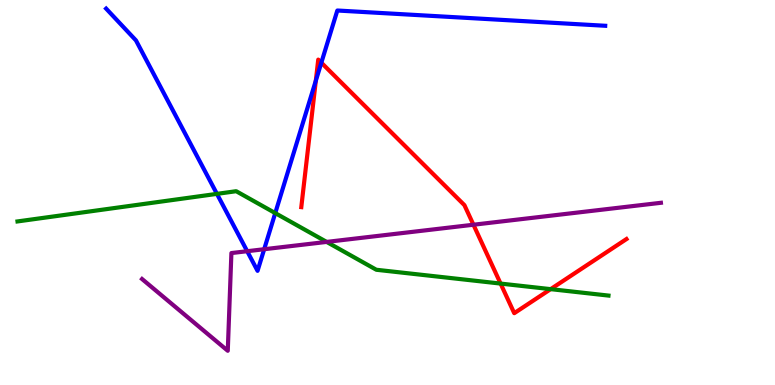[{'lines': ['blue', 'red'], 'intersections': [{'x': 4.08, 'y': 7.9}, {'x': 4.15, 'y': 8.37}]}, {'lines': ['green', 'red'], 'intersections': [{'x': 6.46, 'y': 2.63}, {'x': 7.1, 'y': 2.49}]}, {'lines': ['purple', 'red'], 'intersections': [{'x': 6.11, 'y': 4.16}]}, {'lines': ['blue', 'green'], 'intersections': [{'x': 2.8, 'y': 4.96}, {'x': 3.55, 'y': 4.46}]}, {'lines': ['blue', 'purple'], 'intersections': [{'x': 3.19, 'y': 3.48}, {'x': 3.41, 'y': 3.53}]}, {'lines': ['green', 'purple'], 'intersections': [{'x': 4.21, 'y': 3.72}]}]